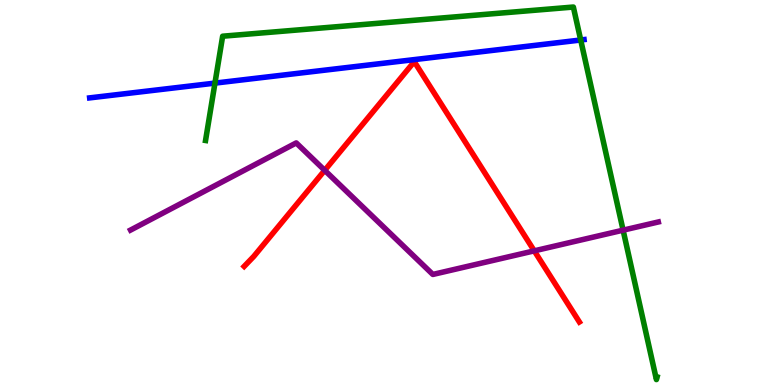[{'lines': ['blue', 'red'], 'intersections': []}, {'lines': ['green', 'red'], 'intersections': []}, {'lines': ['purple', 'red'], 'intersections': [{'x': 4.19, 'y': 5.58}, {'x': 6.89, 'y': 3.48}]}, {'lines': ['blue', 'green'], 'intersections': [{'x': 2.77, 'y': 7.84}, {'x': 7.49, 'y': 8.96}]}, {'lines': ['blue', 'purple'], 'intersections': []}, {'lines': ['green', 'purple'], 'intersections': [{'x': 8.04, 'y': 4.02}]}]